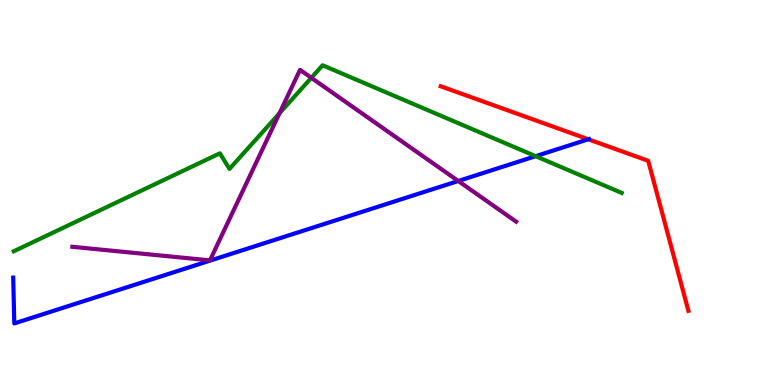[{'lines': ['blue', 'red'], 'intersections': [{'x': 7.59, 'y': 6.38}]}, {'lines': ['green', 'red'], 'intersections': []}, {'lines': ['purple', 'red'], 'intersections': []}, {'lines': ['blue', 'green'], 'intersections': [{'x': 6.91, 'y': 5.94}]}, {'lines': ['blue', 'purple'], 'intersections': [{'x': 5.91, 'y': 5.3}]}, {'lines': ['green', 'purple'], 'intersections': [{'x': 3.61, 'y': 7.06}, {'x': 4.02, 'y': 7.98}]}]